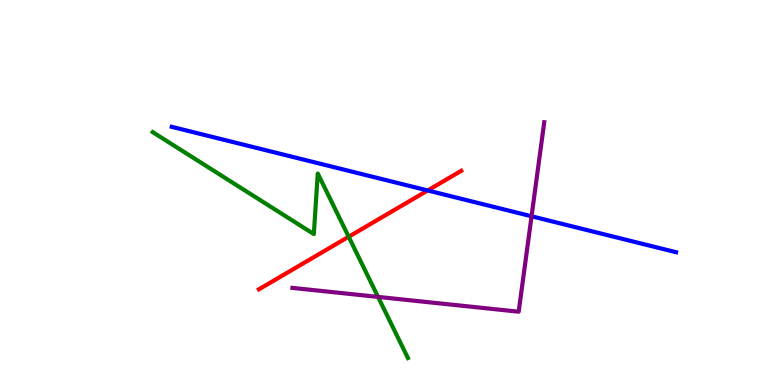[{'lines': ['blue', 'red'], 'intersections': [{'x': 5.52, 'y': 5.05}]}, {'lines': ['green', 'red'], 'intersections': [{'x': 4.5, 'y': 3.85}]}, {'lines': ['purple', 'red'], 'intersections': []}, {'lines': ['blue', 'green'], 'intersections': []}, {'lines': ['blue', 'purple'], 'intersections': [{'x': 6.86, 'y': 4.38}]}, {'lines': ['green', 'purple'], 'intersections': [{'x': 4.88, 'y': 2.29}]}]